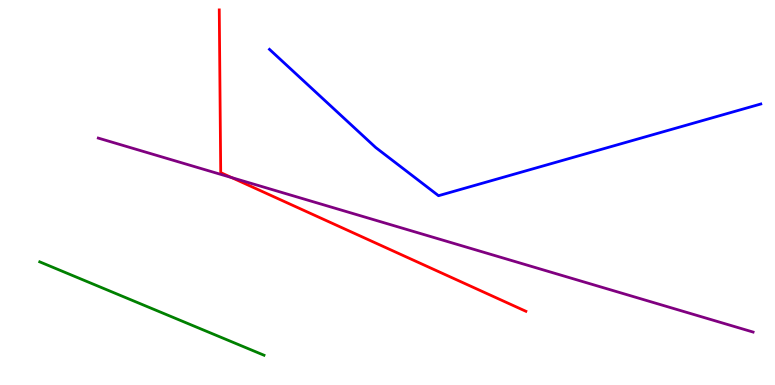[{'lines': ['blue', 'red'], 'intersections': []}, {'lines': ['green', 'red'], 'intersections': []}, {'lines': ['purple', 'red'], 'intersections': [{'x': 2.99, 'y': 5.39}]}, {'lines': ['blue', 'green'], 'intersections': []}, {'lines': ['blue', 'purple'], 'intersections': []}, {'lines': ['green', 'purple'], 'intersections': []}]